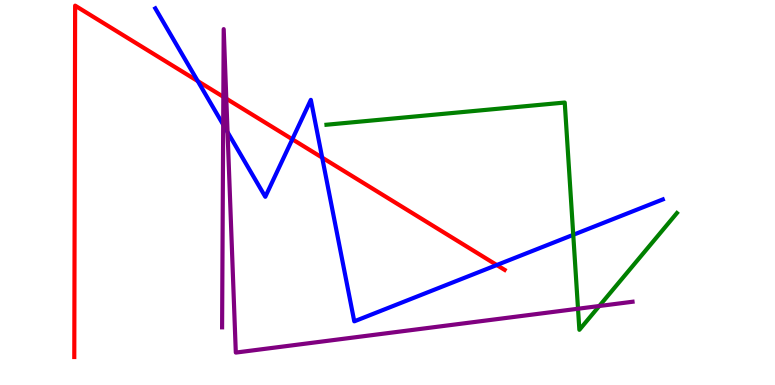[{'lines': ['blue', 'red'], 'intersections': [{'x': 2.55, 'y': 7.89}, {'x': 3.77, 'y': 6.38}, {'x': 4.16, 'y': 5.91}, {'x': 6.41, 'y': 3.12}]}, {'lines': ['green', 'red'], 'intersections': []}, {'lines': ['purple', 'red'], 'intersections': [{'x': 2.88, 'y': 7.49}, {'x': 2.92, 'y': 7.44}]}, {'lines': ['blue', 'green'], 'intersections': [{'x': 7.4, 'y': 3.9}]}, {'lines': ['blue', 'purple'], 'intersections': [{'x': 2.88, 'y': 6.76}, {'x': 2.94, 'y': 6.57}]}, {'lines': ['green', 'purple'], 'intersections': [{'x': 7.46, 'y': 1.98}, {'x': 7.73, 'y': 2.05}]}]